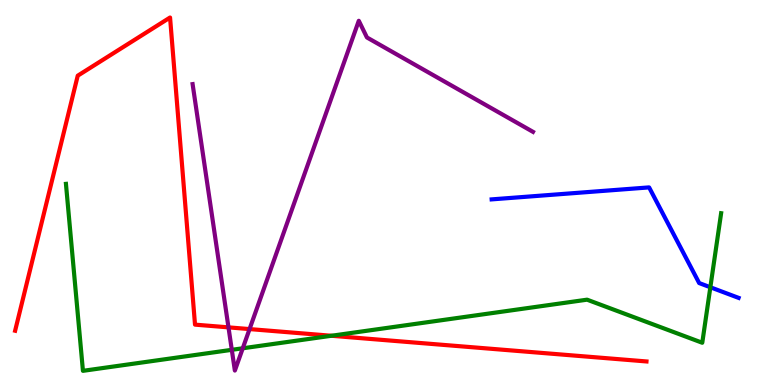[{'lines': ['blue', 'red'], 'intersections': []}, {'lines': ['green', 'red'], 'intersections': [{'x': 4.28, 'y': 1.28}]}, {'lines': ['purple', 'red'], 'intersections': [{'x': 2.95, 'y': 1.5}, {'x': 3.22, 'y': 1.45}]}, {'lines': ['blue', 'green'], 'intersections': [{'x': 9.17, 'y': 2.54}]}, {'lines': ['blue', 'purple'], 'intersections': []}, {'lines': ['green', 'purple'], 'intersections': [{'x': 2.99, 'y': 0.914}, {'x': 3.13, 'y': 0.954}]}]